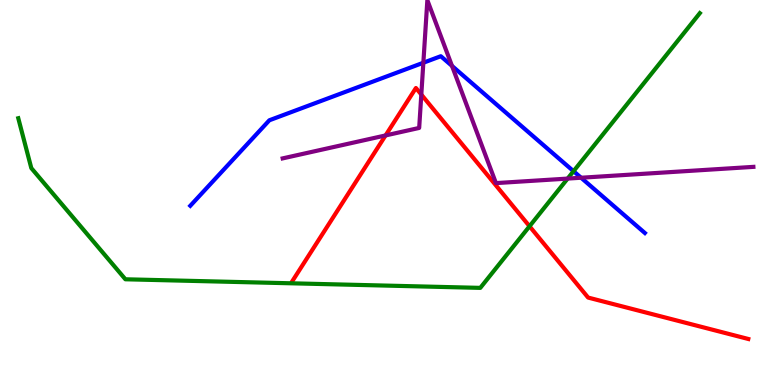[{'lines': ['blue', 'red'], 'intersections': []}, {'lines': ['green', 'red'], 'intersections': [{'x': 6.83, 'y': 4.12}]}, {'lines': ['purple', 'red'], 'intersections': [{'x': 4.97, 'y': 6.48}, {'x': 5.44, 'y': 7.54}]}, {'lines': ['blue', 'green'], 'intersections': [{'x': 7.4, 'y': 5.55}]}, {'lines': ['blue', 'purple'], 'intersections': [{'x': 5.46, 'y': 8.37}, {'x': 5.83, 'y': 8.29}, {'x': 7.5, 'y': 5.38}]}, {'lines': ['green', 'purple'], 'intersections': [{'x': 7.32, 'y': 5.36}]}]